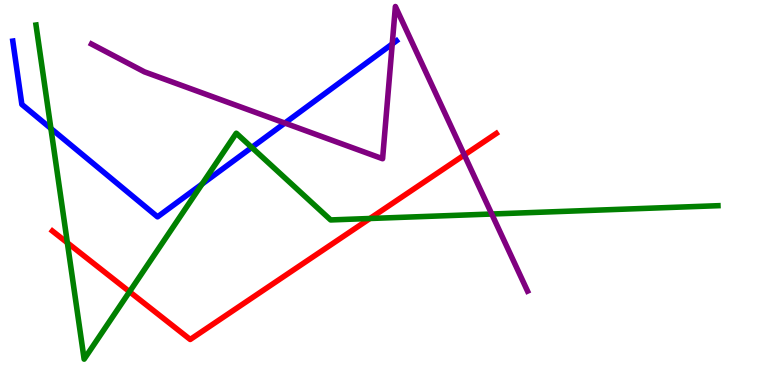[{'lines': ['blue', 'red'], 'intersections': []}, {'lines': ['green', 'red'], 'intersections': [{'x': 0.869, 'y': 3.69}, {'x': 1.67, 'y': 2.42}, {'x': 4.77, 'y': 4.32}]}, {'lines': ['purple', 'red'], 'intersections': [{'x': 5.99, 'y': 5.97}]}, {'lines': ['blue', 'green'], 'intersections': [{'x': 0.657, 'y': 6.66}, {'x': 2.61, 'y': 5.22}, {'x': 3.25, 'y': 6.17}]}, {'lines': ['blue', 'purple'], 'intersections': [{'x': 3.68, 'y': 6.8}, {'x': 5.06, 'y': 8.86}]}, {'lines': ['green', 'purple'], 'intersections': [{'x': 6.34, 'y': 4.44}]}]